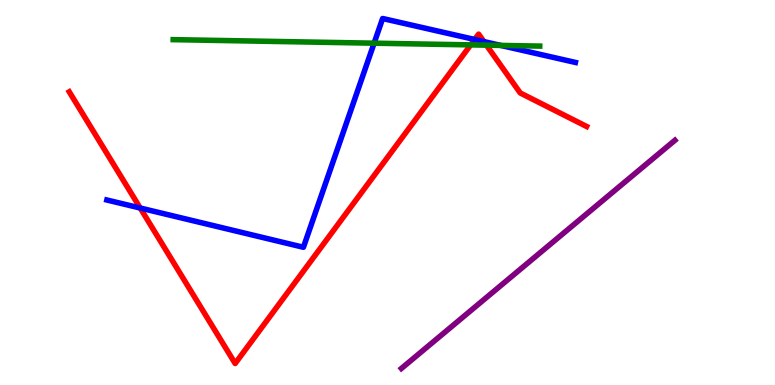[{'lines': ['blue', 'red'], 'intersections': [{'x': 1.81, 'y': 4.6}, {'x': 6.12, 'y': 8.97}, {'x': 6.24, 'y': 8.92}]}, {'lines': ['green', 'red'], 'intersections': [{'x': 6.07, 'y': 8.83}, {'x': 6.28, 'y': 8.83}]}, {'lines': ['purple', 'red'], 'intersections': []}, {'lines': ['blue', 'green'], 'intersections': [{'x': 4.83, 'y': 8.88}, {'x': 6.46, 'y': 8.82}]}, {'lines': ['blue', 'purple'], 'intersections': []}, {'lines': ['green', 'purple'], 'intersections': []}]